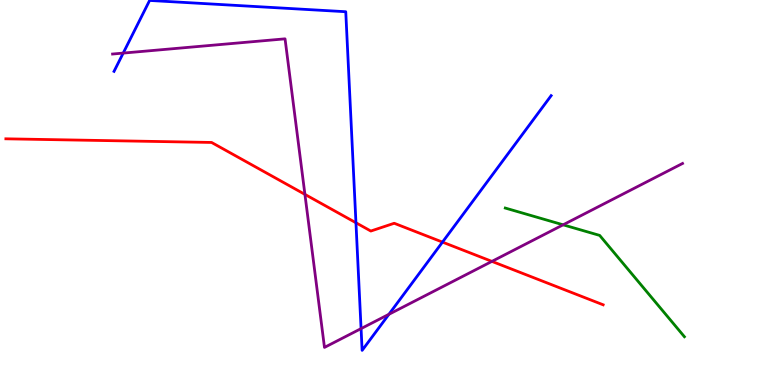[{'lines': ['blue', 'red'], 'intersections': [{'x': 4.59, 'y': 4.21}, {'x': 5.71, 'y': 3.71}]}, {'lines': ['green', 'red'], 'intersections': []}, {'lines': ['purple', 'red'], 'intersections': [{'x': 3.93, 'y': 4.95}, {'x': 6.35, 'y': 3.21}]}, {'lines': ['blue', 'green'], 'intersections': []}, {'lines': ['blue', 'purple'], 'intersections': [{'x': 1.59, 'y': 8.62}, {'x': 4.66, 'y': 1.46}, {'x': 5.02, 'y': 1.84}]}, {'lines': ['green', 'purple'], 'intersections': [{'x': 7.27, 'y': 4.16}]}]